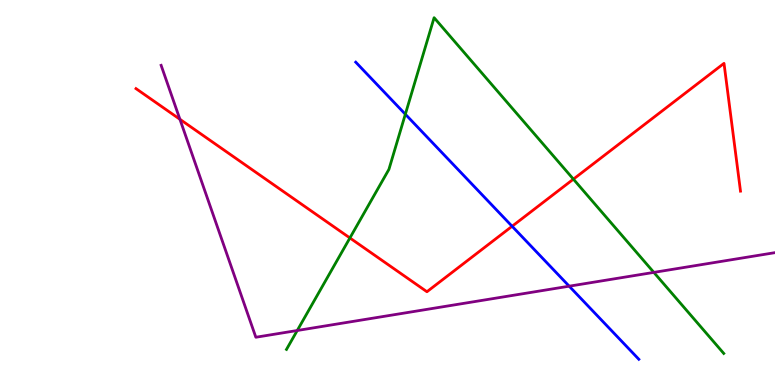[{'lines': ['blue', 'red'], 'intersections': [{'x': 6.61, 'y': 4.12}]}, {'lines': ['green', 'red'], 'intersections': [{'x': 4.51, 'y': 3.82}, {'x': 7.4, 'y': 5.35}]}, {'lines': ['purple', 'red'], 'intersections': [{'x': 2.32, 'y': 6.9}]}, {'lines': ['blue', 'green'], 'intersections': [{'x': 5.23, 'y': 7.03}]}, {'lines': ['blue', 'purple'], 'intersections': [{'x': 7.34, 'y': 2.57}]}, {'lines': ['green', 'purple'], 'intersections': [{'x': 3.84, 'y': 1.42}, {'x': 8.44, 'y': 2.92}]}]